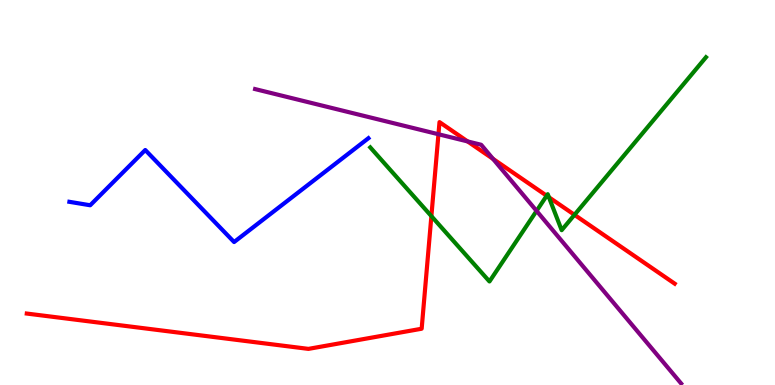[{'lines': ['blue', 'red'], 'intersections': []}, {'lines': ['green', 'red'], 'intersections': [{'x': 5.57, 'y': 4.39}, {'x': 7.05, 'y': 4.92}, {'x': 7.08, 'y': 4.88}, {'x': 7.41, 'y': 4.42}]}, {'lines': ['purple', 'red'], 'intersections': [{'x': 5.66, 'y': 6.51}, {'x': 6.03, 'y': 6.33}, {'x': 6.36, 'y': 5.87}]}, {'lines': ['blue', 'green'], 'intersections': []}, {'lines': ['blue', 'purple'], 'intersections': []}, {'lines': ['green', 'purple'], 'intersections': [{'x': 6.92, 'y': 4.52}]}]